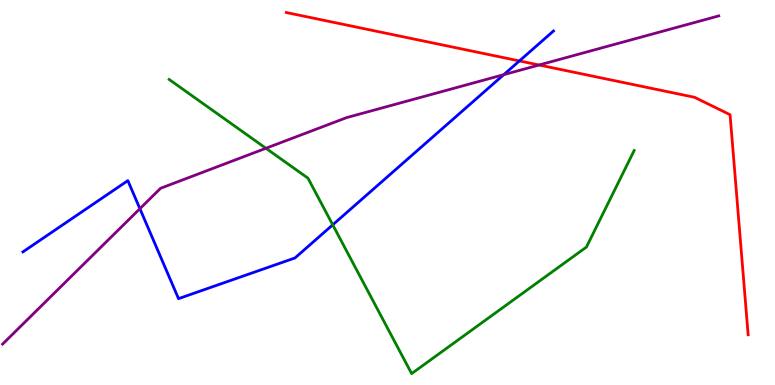[{'lines': ['blue', 'red'], 'intersections': [{'x': 6.7, 'y': 8.42}]}, {'lines': ['green', 'red'], 'intersections': []}, {'lines': ['purple', 'red'], 'intersections': [{'x': 6.96, 'y': 8.31}]}, {'lines': ['blue', 'green'], 'intersections': [{'x': 4.29, 'y': 4.16}]}, {'lines': ['blue', 'purple'], 'intersections': [{'x': 1.81, 'y': 4.58}, {'x': 6.5, 'y': 8.06}]}, {'lines': ['green', 'purple'], 'intersections': [{'x': 3.43, 'y': 6.15}]}]